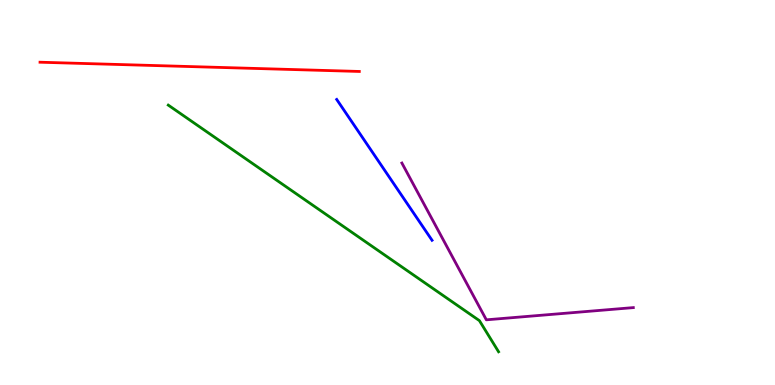[{'lines': ['blue', 'red'], 'intersections': []}, {'lines': ['green', 'red'], 'intersections': []}, {'lines': ['purple', 'red'], 'intersections': []}, {'lines': ['blue', 'green'], 'intersections': []}, {'lines': ['blue', 'purple'], 'intersections': []}, {'lines': ['green', 'purple'], 'intersections': []}]